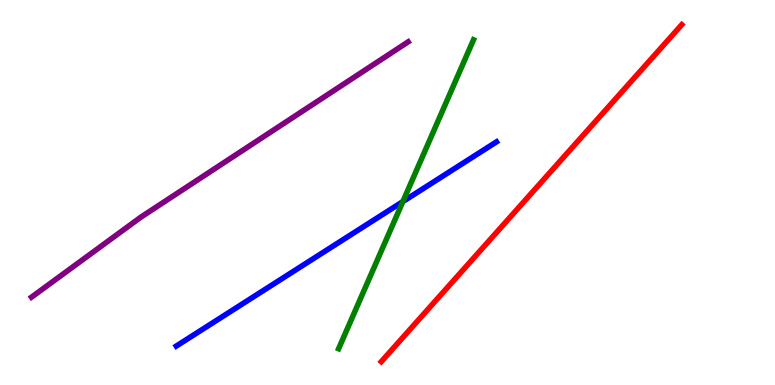[{'lines': ['blue', 'red'], 'intersections': []}, {'lines': ['green', 'red'], 'intersections': []}, {'lines': ['purple', 'red'], 'intersections': []}, {'lines': ['blue', 'green'], 'intersections': [{'x': 5.2, 'y': 4.76}]}, {'lines': ['blue', 'purple'], 'intersections': []}, {'lines': ['green', 'purple'], 'intersections': []}]